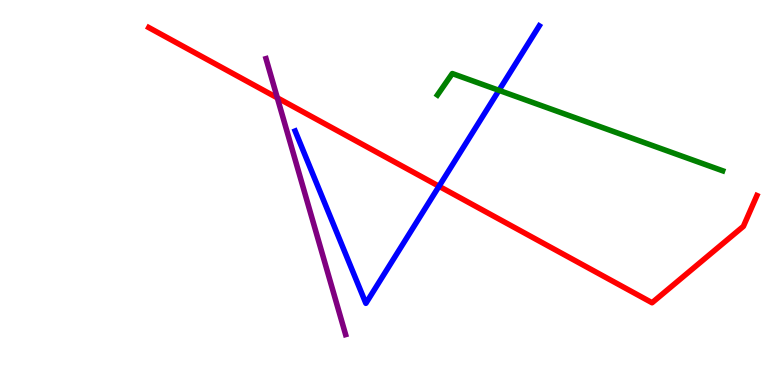[{'lines': ['blue', 'red'], 'intersections': [{'x': 5.66, 'y': 5.16}]}, {'lines': ['green', 'red'], 'intersections': []}, {'lines': ['purple', 'red'], 'intersections': [{'x': 3.58, 'y': 7.46}]}, {'lines': ['blue', 'green'], 'intersections': [{'x': 6.44, 'y': 7.65}]}, {'lines': ['blue', 'purple'], 'intersections': []}, {'lines': ['green', 'purple'], 'intersections': []}]